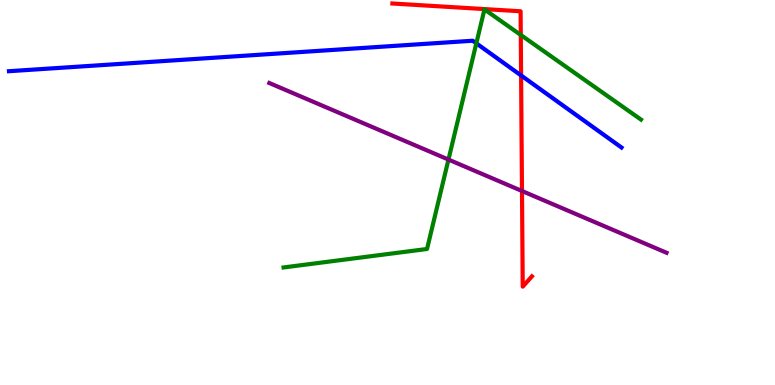[{'lines': ['blue', 'red'], 'intersections': [{'x': 6.72, 'y': 8.04}]}, {'lines': ['green', 'red'], 'intersections': [{'x': 6.72, 'y': 9.09}]}, {'lines': ['purple', 'red'], 'intersections': [{'x': 6.74, 'y': 5.04}]}, {'lines': ['blue', 'green'], 'intersections': [{'x': 6.15, 'y': 8.87}]}, {'lines': ['blue', 'purple'], 'intersections': []}, {'lines': ['green', 'purple'], 'intersections': [{'x': 5.79, 'y': 5.86}]}]